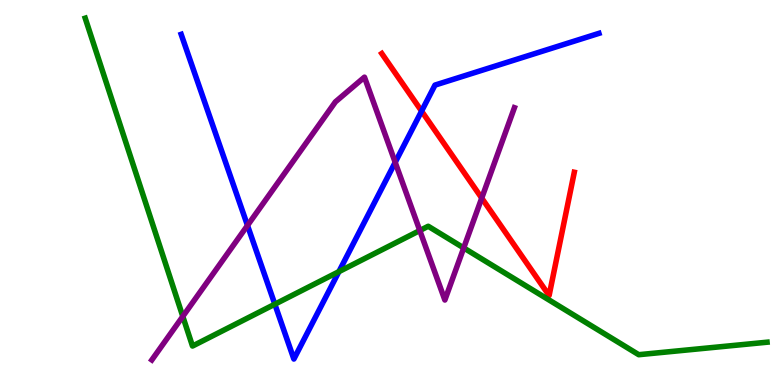[{'lines': ['blue', 'red'], 'intersections': [{'x': 5.44, 'y': 7.11}]}, {'lines': ['green', 'red'], 'intersections': []}, {'lines': ['purple', 'red'], 'intersections': [{'x': 6.22, 'y': 4.85}]}, {'lines': ['blue', 'green'], 'intersections': [{'x': 3.55, 'y': 2.1}, {'x': 4.37, 'y': 2.94}]}, {'lines': ['blue', 'purple'], 'intersections': [{'x': 3.19, 'y': 4.14}, {'x': 5.1, 'y': 5.78}]}, {'lines': ['green', 'purple'], 'intersections': [{'x': 2.36, 'y': 1.78}, {'x': 5.42, 'y': 4.01}, {'x': 5.98, 'y': 3.56}]}]